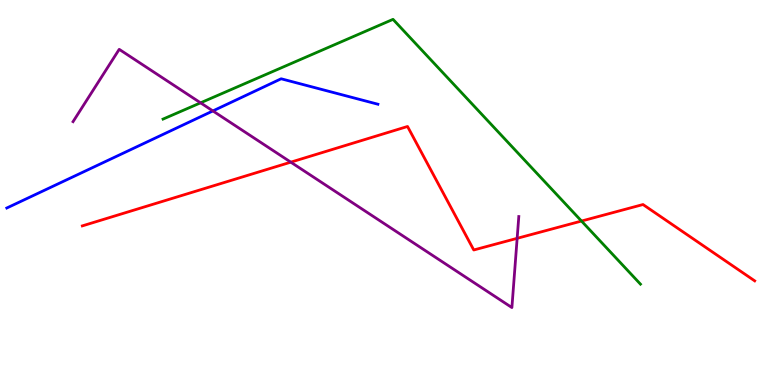[{'lines': ['blue', 'red'], 'intersections': []}, {'lines': ['green', 'red'], 'intersections': [{'x': 7.5, 'y': 4.26}]}, {'lines': ['purple', 'red'], 'intersections': [{'x': 3.75, 'y': 5.79}, {'x': 6.67, 'y': 3.81}]}, {'lines': ['blue', 'green'], 'intersections': []}, {'lines': ['blue', 'purple'], 'intersections': [{'x': 2.75, 'y': 7.12}]}, {'lines': ['green', 'purple'], 'intersections': [{'x': 2.59, 'y': 7.33}]}]